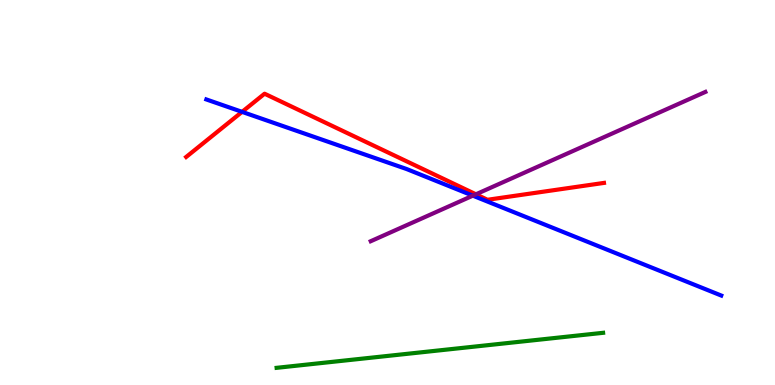[{'lines': ['blue', 'red'], 'intersections': [{'x': 3.12, 'y': 7.09}]}, {'lines': ['green', 'red'], 'intersections': []}, {'lines': ['purple', 'red'], 'intersections': [{'x': 6.14, 'y': 4.95}]}, {'lines': ['blue', 'green'], 'intersections': []}, {'lines': ['blue', 'purple'], 'intersections': [{'x': 6.1, 'y': 4.92}]}, {'lines': ['green', 'purple'], 'intersections': []}]